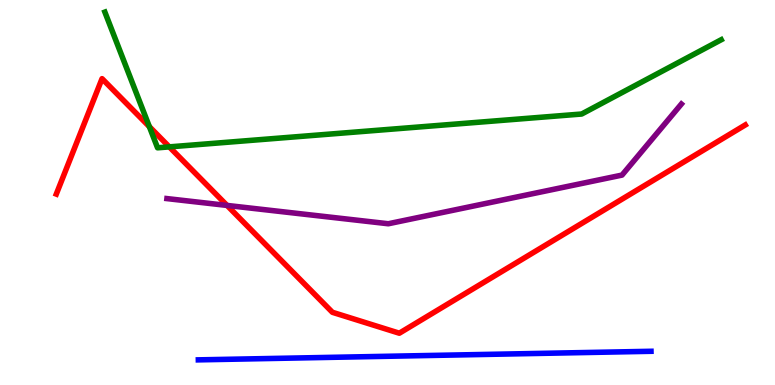[{'lines': ['blue', 'red'], 'intersections': []}, {'lines': ['green', 'red'], 'intersections': [{'x': 1.93, 'y': 6.71}, {'x': 2.18, 'y': 6.18}]}, {'lines': ['purple', 'red'], 'intersections': [{'x': 2.93, 'y': 4.66}]}, {'lines': ['blue', 'green'], 'intersections': []}, {'lines': ['blue', 'purple'], 'intersections': []}, {'lines': ['green', 'purple'], 'intersections': []}]